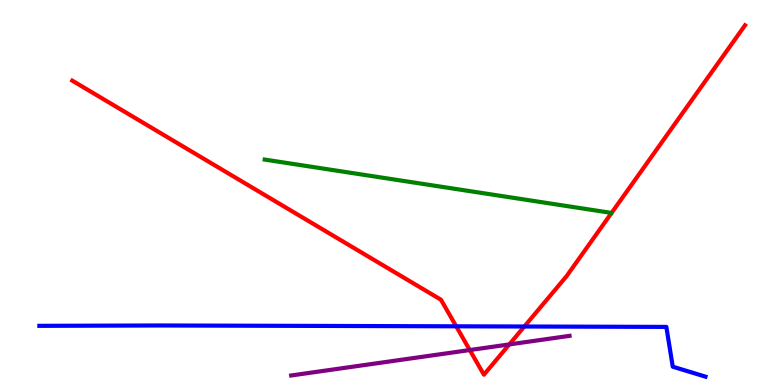[{'lines': ['blue', 'red'], 'intersections': [{'x': 5.89, 'y': 1.52}, {'x': 6.77, 'y': 1.52}]}, {'lines': ['green', 'red'], 'intersections': []}, {'lines': ['purple', 'red'], 'intersections': [{'x': 6.06, 'y': 0.908}, {'x': 6.57, 'y': 1.05}]}, {'lines': ['blue', 'green'], 'intersections': []}, {'lines': ['blue', 'purple'], 'intersections': []}, {'lines': ['green', 'purple'], 'intersections': []}]